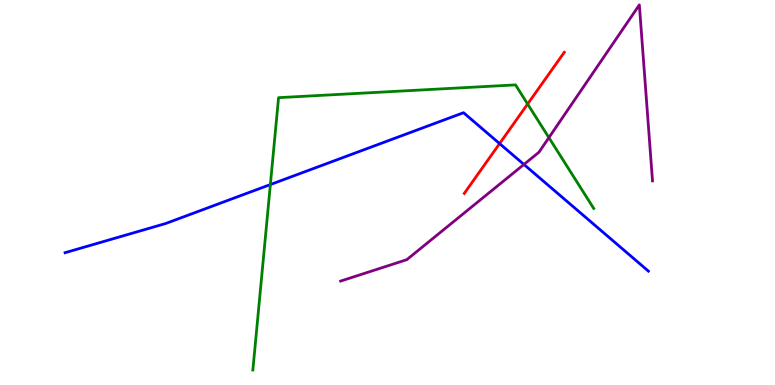[{'lines': ['blue', 'red'], 'intersections': [{'x': 6.45, 'y': 6.27}]}, {'lines': ['green', 'red'], 'intersections': [{'x': 6.81, 'y': 7.3}]}, {'lines': ['purple', 'red'], 'intersections': []}, {'lines': ['blue', 'green'], 'intersections': [{'x': 3.49, 'y': 5.21}]}, {'lines': ['blue', 'purple'], 'intersections': [{'x': 6.76, 'y': 5.73}]}, {'lines': ['green', 'purple'], 'intersections': [{'x': 7.08, 'y': 6.43}]}]